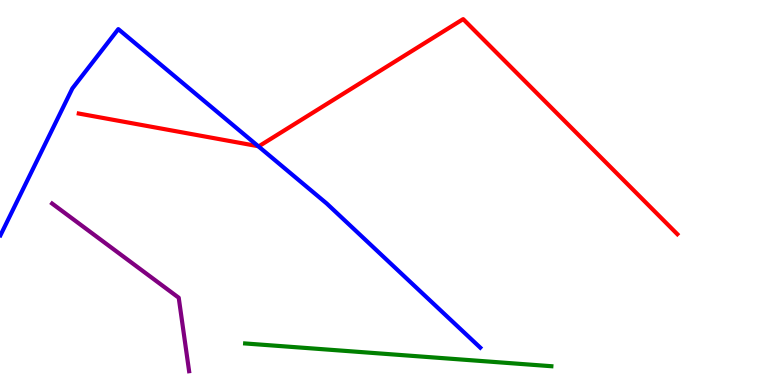[{'lines': ['blue', 'red'], 'intersections': [{'x': 3.33, 'y': 6.2}]}, {'lines': ['green', 'red'], 'intersections': []}, {'lines': ['purple', 'red'], 'intersections': []}, {'lines': ['blue', 'green'], 'intersections': []}, {'lines': ['blue', 'purple'], 'intersections': []}, {'lines': ['green', 'purple'], 'intersections': []}]